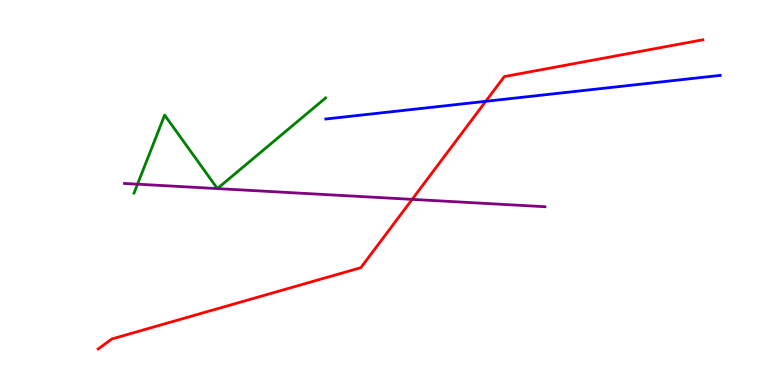[{'lines': ['blue', 'red'], 'intersections': [{'x': 6.27, 'y': 7.37}]}, {'lines': ['green', 'red'], 'intersections': []}, {'lines': ['purple', 'red'], 'intersections': [{'x': 5.32, 'y': 4.82}]}, {'lines': ['blue', 'green'], 'intersections': []}, {'lines': ['blue', 'purple'], 'intersections': []}, {'lines': ['green', 'purple'], 'intersections': [{'x': 1.77, 'y': 5.22}]}]